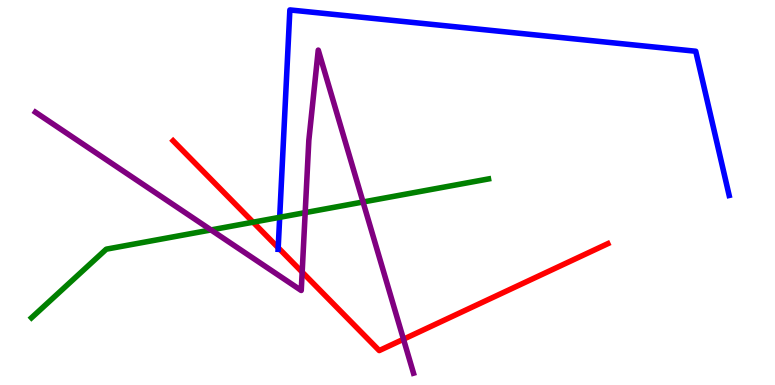[{'lines': ['blue', 'red'], 'intersections': [{'x': 3.59, 'y': 3.57}]}, {'lines': ['green', 'red'], 'intersections': [{'x': 3.27, 'y': 4.23}]}, {'lines': ['purple', 'red'], 'intersections': [{'x': 3.9, 'y': 2.93}, {'x': 5.21, 'y': 1.19}]}, {'lines': ['blue', 'green'], 'intersections': [{'x': 3.61, 'y': 4.36}]}, {'lines': ['blue', 'purple'], 'intersections': []}, {'lines': ['green', 'purple'], 'intersections': [{'x': 2.72, 'y': 4.03}, {'x': 3.94, 'y': 4.48}, {'x': 4.68, 'y': 4.75}]}]